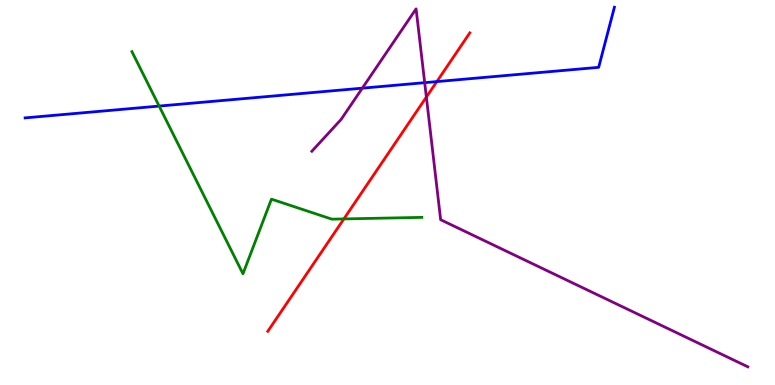[{'lines': ['blue', 'red'], 'intersections': [{'x': 5.64, 'y': 7.88}]}, {'lines': ['green', 'red'], 'intersections': [{'x': 4.44, 'y': 4.31}]}, {'lines': ['purple', 'red'], 'intersections': [{'x': 5.5, 'y': 7.48}]}, {'lines': ['blue', 'green'], 'intersections': [{'x': 2.05, 'y': 7.24}]}, {'lines': ['blue', 'purple'], 'intersections': [{'x': 4.67, 'y': 7.71}, {'x': 5.48, 'y': 7.85}]}, {'lines': ['green', 'purple'], 'intersections': []}]